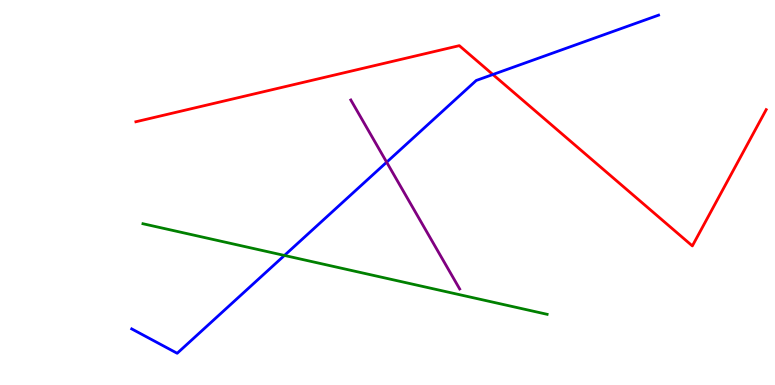[{'lines': ['blue', 'red'], 'intersections': [{'x': 6.36, 'y': 8.06}]}, {'lines': ['green', 'red'], 'intersections': []}, {'lines': ['purple', 'red'], 'intersections': []}, {'lines': ['blue', 'green'], 'intersections': [{'x': 3.67, 'y': 3.37}]}, {'lines': ['blue', 'purple'], 'intersections': [{'x': 4.99, 'y': 5.79}]}, {'lines': ['green', 'purple'], 'intersections': []}]